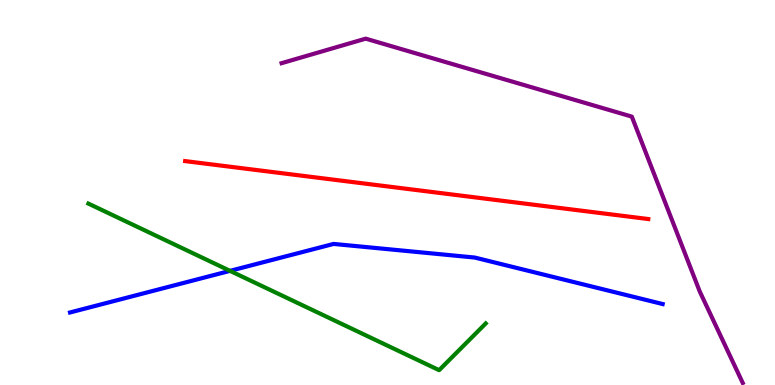[{'lines': ['blue', 'red'], 'intersections': []}, {'lines': ['green', 'red'], 'intersections': []}, {'lines': ['purple', 'red'], 'intersections': []}, {'lines': ['blue', 'green'], 'intersections': [{'x': 2.97, 'y': 2.96}]}, {'lines': ['blue', 'purple'], 'intersections': []}, {'lines': ['green', 'purple'], 'intersections': []}]